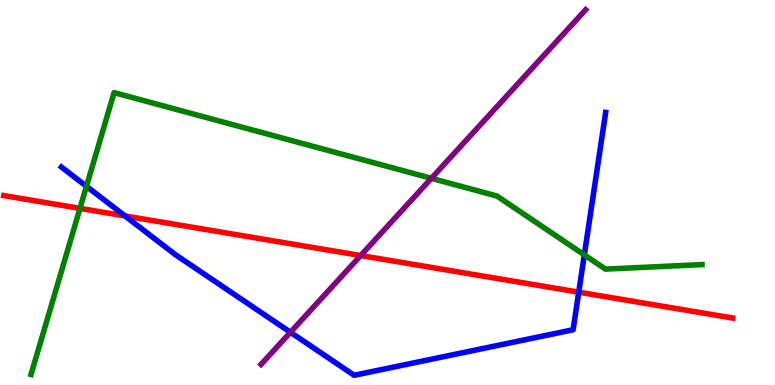[{'lines': ['blue', 'red'], 'intersections': [{'x': 1.61, 'y': 4.39}, {'x': 7.47, 'y': 2.41}]}, {'lines': ['green', 'red'], 'intersections': [{'x': 1.03, 'y': 4.59}]}, {'lines': ['purple', 'red'], 'intersections': [{'x': 4.65, 'y': 3.36}]}, {'lines': ['blue', 'green'], 'intersections': [{'x': 1.12, 'y': 5.16}, {'x': 7.54, 'y': 3.38}]}, {'lines': ['blue', 'purple'], 'intersections': [{'x': 3.75, 'y': 1.37}]}, {'lines': ['green', 'purple'], 'intersections': [{'x': 5.57, 'y': 5.37}]}]